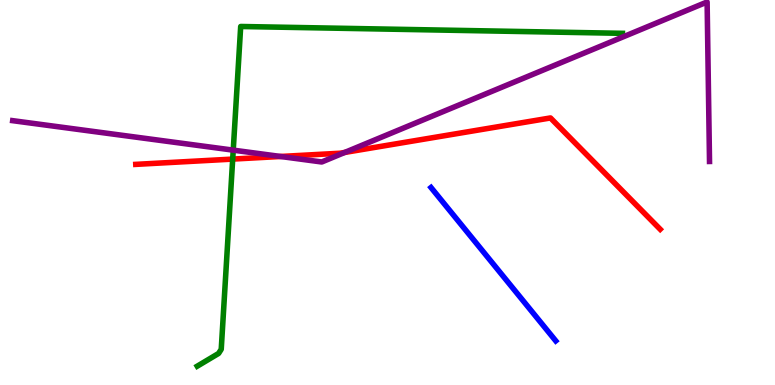[{'lines': ['blue', 'red'], 'intersections': []}, {'lines': ['green', 'red'], 'intersections': [{'x': 3.0, 'y': 5.87}]}, {'lines': ['purple', 'red'], 'intersections': [{'x': 3.62, 'y': 5.94}, {'x': 4.45, 'y': 6.04}]}, {'lines': ['blue', 'green'], 'intersections': []}, {'lines': ['blue', 'purple'], 'intersections': []}, {'lines': ['green', 'purple'], 'intersections': [{'x': 3.01, 'y': 6.1}]}]